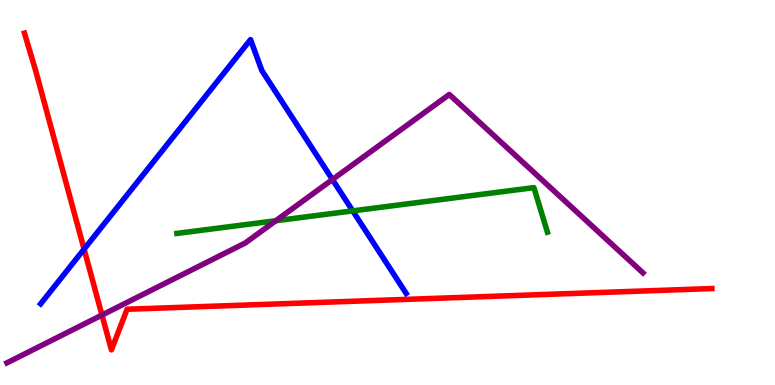[{'lines': ['blue', 'red'], 'intersections': [{'x': 1.08, 'y': 3.53}]}, {'lines': ['green', 'red'], 'intersections': []}, {'lines': ['purple', 'red'], 'intersections': [{'x': 1.32, 'y': 1.82}]}, {'lines': ['blue', 'green'], 'intersections': [{'x': 4.55, 'y': 4.52}]}, {'lines': ['blue', 'purple'], 'intersections': [{'x': 4.29, 'y': 5.34}]}, {'lines': ['green', 'purple'], 'intersections': [{'x': 3.56, 'y': 4.27}]}]